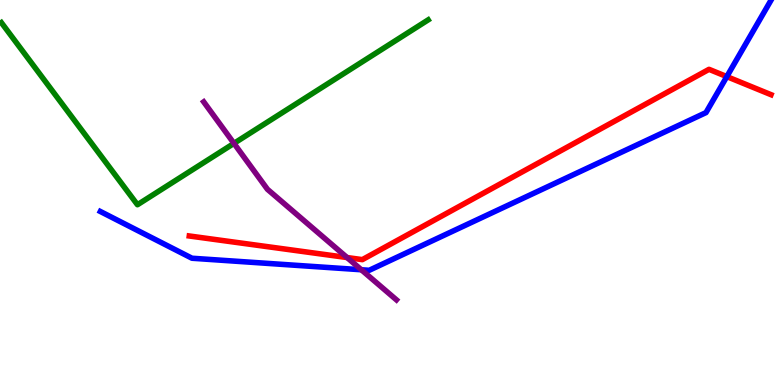[{'lines': ['blue', 'red'], 'intersections': [{'x': 9.38, 'y': 8.01}]}, {'lines': ['green', 'red'], 'intersections': []}, {'lines': ['purple', 'red'], 'intersections': [{'x': 4.48, 'y': 3.31}]}, {'lines': ['blue', 'green'], 'intersections': []}, {'lines': ['blue', 'purple'], 'intersections': [{'x': 4.66, 'y': 2.99}]}, {'lines': ['green', 'purple'], 'intersections': [{'x': 3.02, 'y': 6.28}]}]